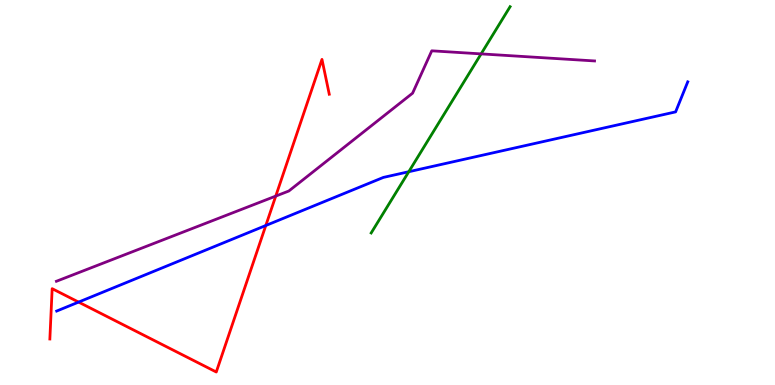[{'lines': ['blue', 'red'], 'intersections': [{'x': 1.01, 'y': 2.15}, {'x': 3.43, 'y': 4.14}]}, {'lines': ['green', 'red'], 'intersections': []}, {'lines': ['purple', 'red'], 'intersections': [{'x': 3.56, 'y': 4.91}]}, {'lines': ['blue', 'green'], 'intersections': [{'x': 5.27, 'y': 5.54}]}, {'lines': ['blue', 'purple'], 'intersections': []}, {'lines': ['green', 'purple'], 'intersections': [{'x': 6.21, 'y': 8.6}]}]